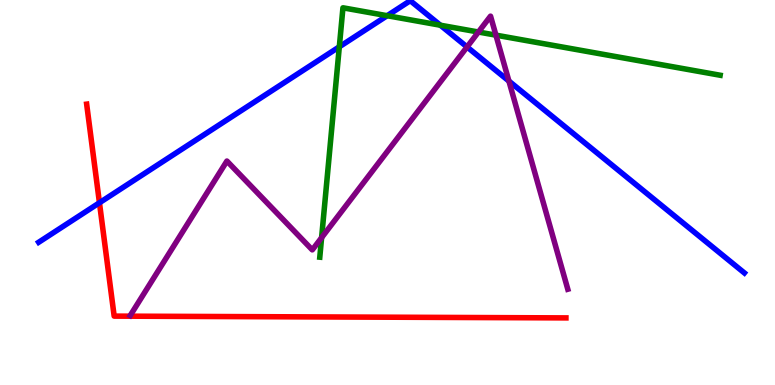[{'lines': ['blue', 'red'], 'intersections': [{'x': 1.28, 'y': 4.73}]}, {'lines': ['green', 'red'], 'intersections': []}, {'lines': ['purple', 'red'], 'intersections': []}, {'lines': ['blue', 'green'], 'intersections': [{'x': 4.38, 'y': 8.78}, {'x': 5.0, 'y': 9.59}, {'x': 5.68, 'y': 9.35}]}, {'lines': ['blue', 'purple'], 'intersections': [{'x': 6.03, 'y': 8.78}, {'x': 6.57, 'y': 7.89}]}, {'lines': ['green', 'purple'], 'intersections': [{'x': 4.15, 'y': 3.83}, {'x': 6.17, 'y': 9.17}, {'x': 6.4, 'y': 9.09}]}]